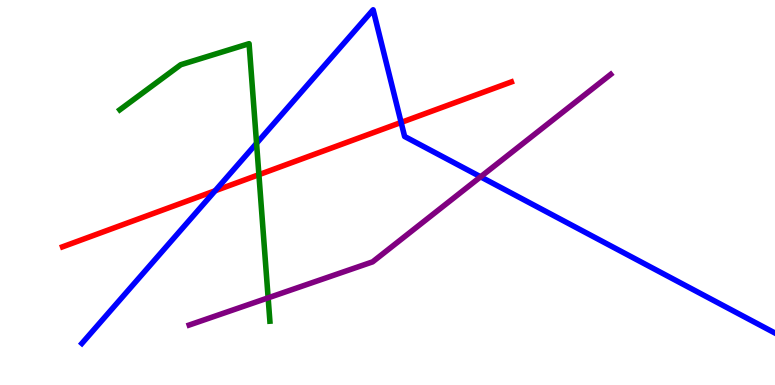[{'lines': ['blue', 'red'], 'intersections': [{'x': 2.78, 'y': 5.05}, {'x': 5.18, 'y': 6.82}]}, {'lines': ['green', 'red'], 'intersections': [{'x': 3.34, 'y': 5.46}]}, {'lines': ['purple', 'red'], 'intersections': []}, {'lines': ['blue', 'green'], 'intersections': [{'x': 3.31, 'y': 6.28}]}, {'lines': ['blue', 'purple'], 'intersections': [{'x': 6.2, 'y': 5.41}]}, {'lines': ['green', 'purple'], 'intersections': [{'x': 3.46, 'y': 2.26}]}]